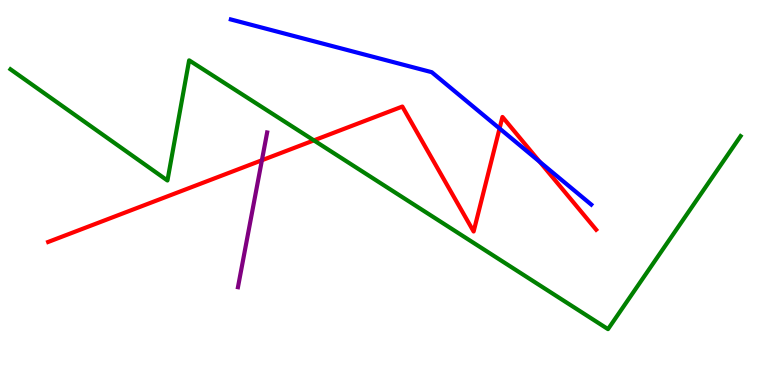[{'lines': ['blue', 'red'], 'intersections': [{'x': 6.45, 'y': 6.66}, {'x': 6.96, 'y': 5.8}]}, {'lines': ['green', 'red'], 'intersections': [{'x': 4.05, 'y': 6.35}]}, {'lines': ['purple', 'red'], 'intersections': [{'x': 3.38, 'y': 5.84}]}, {'lines': ['blue', 'green'], 'intersections': []}, {'lines': ['blue', 'purple'], 'intersections': []}, {'lines': ['green', 'purple'], 'intersections': []}]